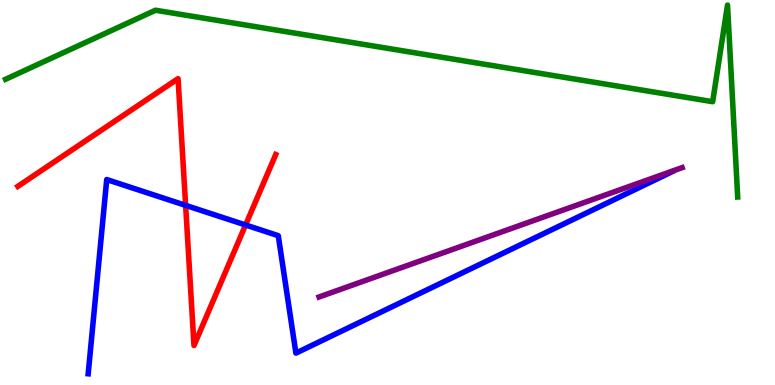[{'lines': ['blue', 'red'], 'intersections': [{'x': 2.4, 'y': 4.67}, {'x': 3.17, 'y': 4.16}]}, {'lines': ['green', 'red'], 'intersections': []}, {'lines': ['purple', 'red'], 'intersections': []}, {'lines': ['blue', 'green'], 'intersections': []}, {'lines': ['blue', 'purple'], 'intersections': []}, {'lines': ['green', 'purple'], 'intersections': []}]